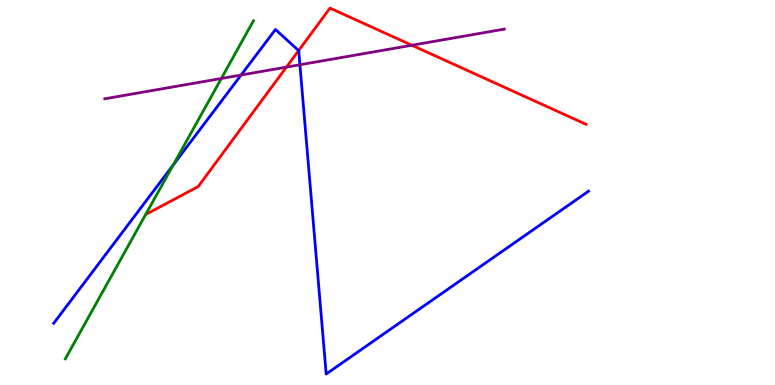[{'lines': ['blue', 'red'], 'intersections': [{'x': 3.85, 'y': 8.69}]}, {'lines': ['green', 'red'], 'intersections': []}, {'lines': ['purple', 'red'], 'intersections': [{'x': 3.7, 'y': 8.26}, {'x': 5.31, 'y': 8.82}]}, {'lines': ['blue', 'green'], 'intersections': [{'x': 2.24, 'y': 5.72}]}, {'lines': ['blue', 'purple'], 'intersections': [{'x': 3.11, 'y': 8.05}, {'x': 3.87, 'y': 8.32}]}, {'lines': ['green', 'purple'], 'intersections': [{'x': 2.86, 'y': 7.96}]}]